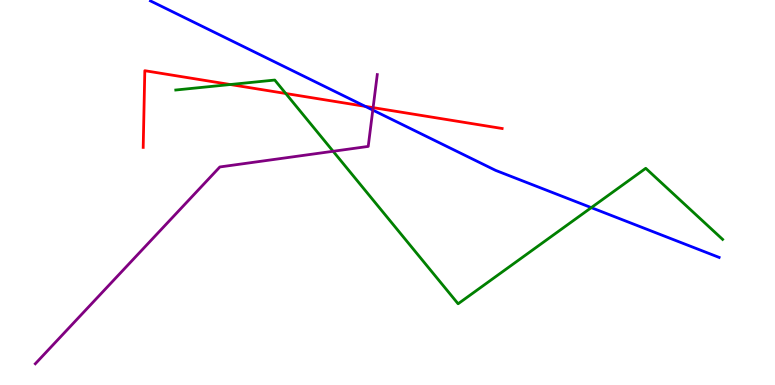[{'lines': ['blue', 'red'], 'intersections': [{'x': 4.71, 'y': 7.24}]}, {'lines': ['green', 'red'], 'intersections': [{'x': 2.97, 'y': 7.8}, {'x': 3.69, 'y': 7.57}]}, {'lines': ['purple', 'red'], 'intersections': [{'x': 4.81, 'y': 7.2}]}, {'lines': ['blue', 'green'], 'intersections': [{'x': 7.63, 'y': 4.61}]}, {'lines': ['blue', 'purple'], 'intersections': [{'x': 4.81, 'y': 7.14}]}, {'lines': ['green', 'purple'], 'intersections': [{'x': 4.3, 'y': 6.07}]}]